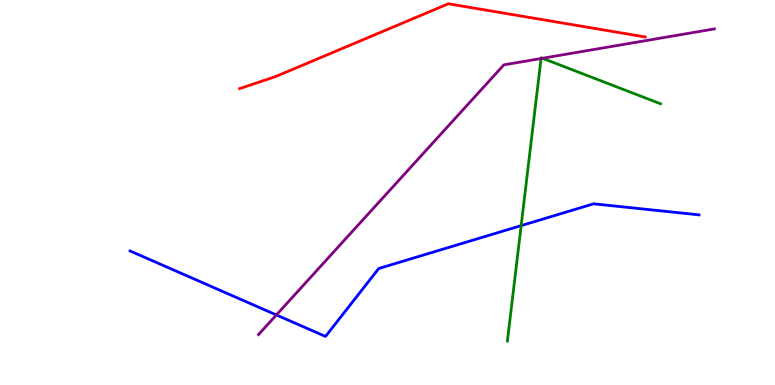[{'lines': ['blue', 'red'], 'intersections': []}, {'lines': ['green', 'red'], 'intersections': []}, {'lines': ['purple', 'red'], 'intersections': []}, {'lines': ['blue', 'green'], 'intersections': [{'x': 6.72, 'y': 4.14}]}, {'lines': ['blue', 'purple'], 'intersections': [{'x': 3.57, 'y': 1.82}]}, {'lines': ['green', 'purple'], 'intersections': [{'x': 6.98, 'y': 8.48}, {'x': 7.0, 'y': 8.49}]}]